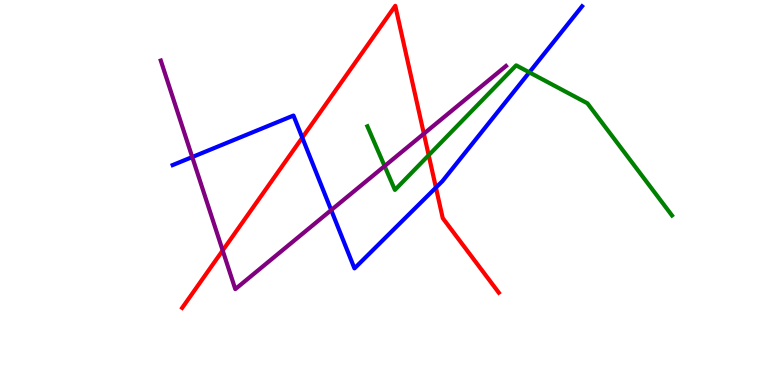[{'lines': ['blue', 'red'], 'intersections': [{'x': 3.9, 'y': 6.42}, {'x': 5.62, 'y': 5.13}]}, {'lines': ['green', 'red'], 'intersections': [{'x': 5.53, 'y': 5.97}]}, {'lines': ['purple', 'red'], 'intersections': [{'x': 2.87, 'y': 3.49}, {'x': 5.47, 'y': 6.53}]}, {'lines': ['blue', 'green'], 'intersections': [{'x': 6.83, 'y': 8.12}]}, {'lines': ['blue', 'purple'], 'intersections': [{'x': 2.48, 'y': 5.92}, {'x': 4.27, 'y': 4.54}]}, {'lines': ['green', 'purple'], 'intersections': [{'x': 4.96, 'y': 5.69}]}]